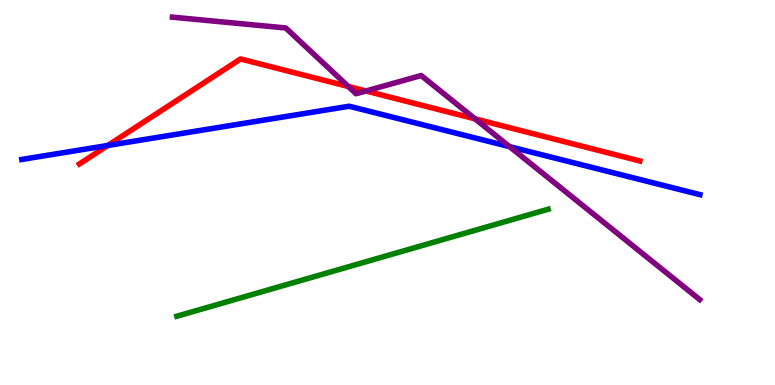[{'lines': ['blue', 'red'], 'intersections': [{'x': 1.39, 'y': 6.22}]}, {'lines': ['green', 'red'], 'intersections': []}, {'lines': ['purple', 'red'], 'intersections': [{'x': 4.49, 'y': 7.75}, {'x': 4.72, 'y': 7.64}, {'x': 6.13, 'y': 6.91}]}, {'lines': ['blue', 'green'], 'intersections': []}, {'lines': ['blue', 'purple'], 'intersections': [{'x': 6.58, 'y': 6.19}]}, {'lines': ['green', 'purple'], 'intersections': []}]